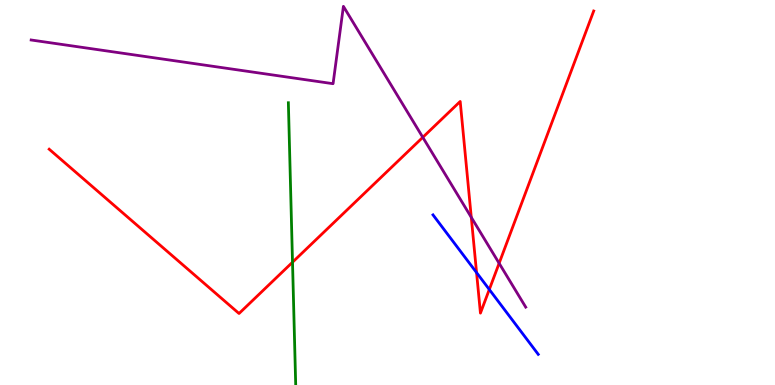[{'lines': ['blue', 'red'], 'intersections': [{'x': 6.15, 'y': 2.92}, {'x': 6.31, 'y': 2.48}]}, {'lines': ['green', 'red'], 'intersections': [{'x': 3.77, 'y': 3.19}]}, {'lines': ['purple', 'red'], 'intersections': [{'x': 5.46, 'y': 6.43}, {'x': 6.08, 'y': 4.36}, {'x': 6.44, 'y': 3.16}]}, {'lines': ['blue', 'green'], 'intersections': []}, {'lines': ['blue', 'purple'], 'intersections': []}, {'lines': ['green', 'purple'], 'intersections': []}]